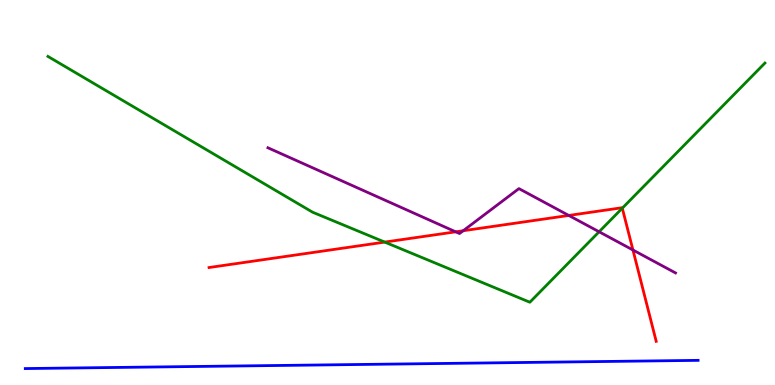[{'lines': ['blue', 'red'], 'intersections': []}, {'lines': ['green', 'red'], 'intersections': [{'x': 4.96, 'y': 3.71}, {'x': 8.03, 'y': 4.59}]}, {'lines': ['purple', 'red'], 'intersections': [{'x': 5.88, 'y': 3.98}, {'x': 5.98, 'y': 4.01}, {'x': 7.34, 'y': 4.4}, {'x': 8.17, 'y': 3.51}]}, {'lines': ['blue', 'green'], 'intersections': []}, {'lines': ['blue', 'purple'], 'intersections': []}, {'lines': ['green', 'purple'], 'intersections': [{'x': 7.73, 'y': 3.98}]}]